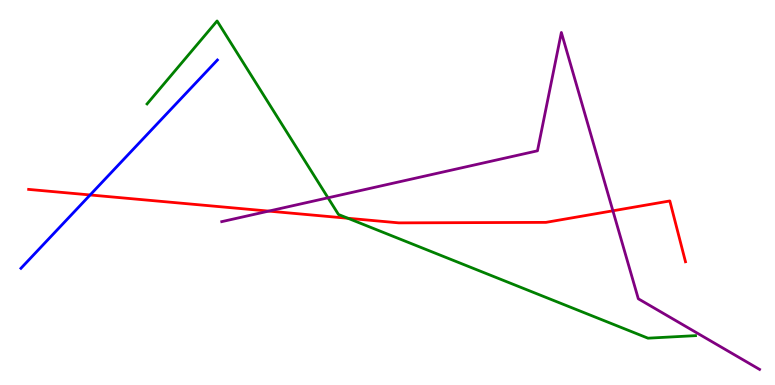[{'lines': ['blue', 'red'], 'intersections': [{'x': 1.16, 'y': 4.94}]}, {'lines': ['green', 'red'], 'intersections': [{'x': 4.49, 'y': 4.33}]}, {'lines': ['purple', 'red'], 'intersections': [{'x': 3.47, 'y': 4.52}, {'x': 7.91, 'y': 4.52}]}, {'lines': ['blue', 'green'], 'intersections': []}, {'lines': ['blue', 'purple'], 'intersections': []}, {'lines': ['green', 'purple'], 'intersections': [{'x': 4.23, 'y': 4.86}]}]